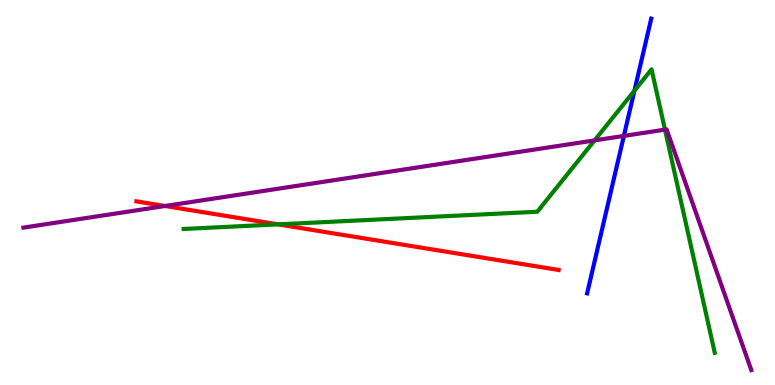[{'lines': ['blue', 'red'], 'intersections': []}, {'lines': ['green', 'red'], 'intersections': [{'x': 3.59, 'y': 4.17}]}, {'lines': ['purple', 'red'], 'intersections': [{'x': 2.13, 'y': 4.65}]}, {'lines': ['blue', 'green'], 'intersections': [{'x': 8.19, 'y': 7.64}]}, {'lines': ['blue', 'purple'], 'intersections': [{'x': 8.05, 'y': 6.47}]}, {'lines': ['green', 'purple'], 'intersections': [{'x': 7.67, 'y': 6.35}, {'x': 8.58, 'y': 6.63}]}]